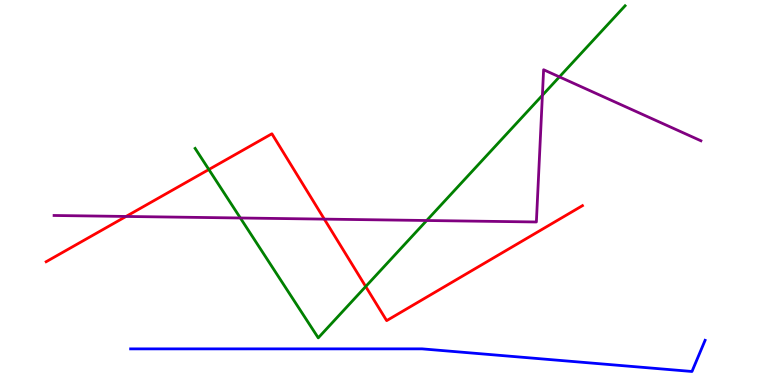[{'lines': ['blue', 'red'], 'intersections': []}, {'lines': ['green', 'red'], 'intersections': [{'x': 2.69, 'y': 5.6}, {'x': 4.72, 'y': 2.56}]}, {'lines': ['purple', 'red'], 'intersections': [{'x': 1.63, 'y': 4.38}, {'x': 4.18, 'y': 4.31}]}, {'lines': ['blue', 'green'], 'intersections': []}, {'lines': ['blue', 'purple'], 'intersections': []}, {'lines': ['green', 'purple'], 'intersections': [{'x': 3.1, 'y': 4.34}, {'x': 5.51, 'y': 4.27}, {'x': 7.0, 'y': 7.53}, {'x': 7.22, 'y': 8.0}]}]